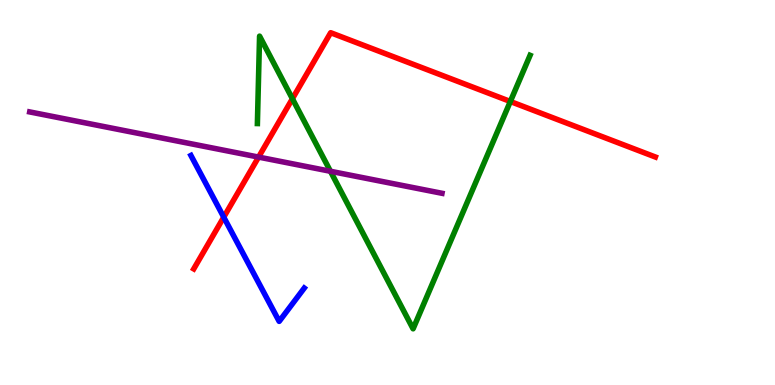[{'lines': ['blue', 'red'], 'intersections': [{'x': 2.89, 'y': 4.36}]}, {'lines': ['green', 'red'], 'intersections': [{'x': 3.77, 'y': 7.44}, {'x': 6.59, 'y': 7.36}]}, {'lines': ['purple', 'red'], 'intersections': [{'x': 3.34, 'y': 5.92}]}, {'lines': ['blue', 'green'], 'intersections': []}, {'lines': ['blue', 'purple'], 'intersections': []}, {'lines': ['green', 'purple'], 'intersections': [{'x': 4.26, 'y': 5.55}]}]